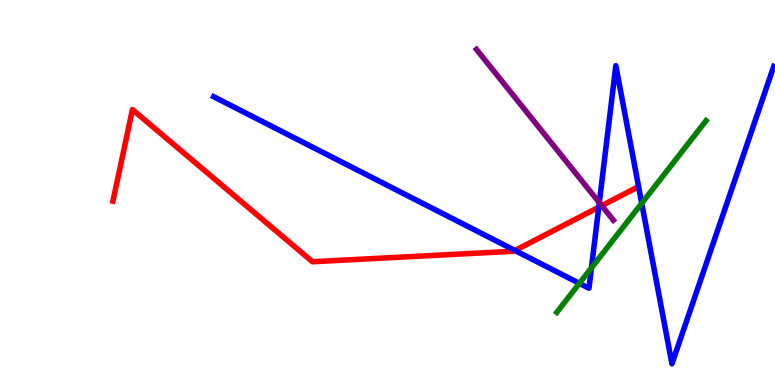[{'lines': ['blue', 'red'], 'intersections': [{'x': 6.65, 'y': 3.49}, {'x': 7.73, 'y': 4.62}]}, {'lines': ['green', 'red'], 'intersections': []}, {'lines': ['purple', 'red'], 'intersections': [{'x': 7.76, 'y': 4.66}]}, {'lines': ['blue', 'green'], 'intersections': [{'x': 7.48, 'y': 2.64}, {'x': 7.63, 'y': 3.04}, {'x': 8.28, 'y': 4.72}]}, {'lines': ['blue', 'purple'], 'intersections': [{'x': 7.73, 'y': 4.74}]}, {'lines': ['green', 'purple'], 'intersections': []}]